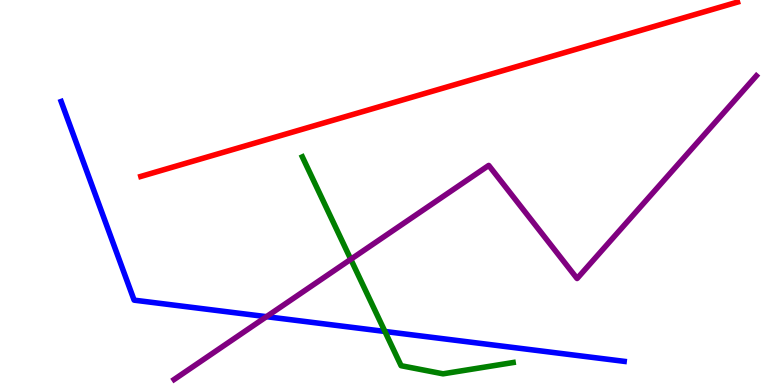[{'lines': ['blue', 'red'], 'intersections': []}, {'lines': ['green', 'red'], 'intersections': []}, {'lines': ['purple', 'red'], 'intersections': []}, {'lines': ['blue', 'green'], 'intersections': [{'x': 4.97, 'y': 1.39}]}, {'lines': ['blue', 'purple'], 'intersections': [{'x': 3.44, 'y': 1.77}]}, {'lines': ['green', 'purple'], 'intersections': [{'x': 4.53, 'y': 3.27}]}]